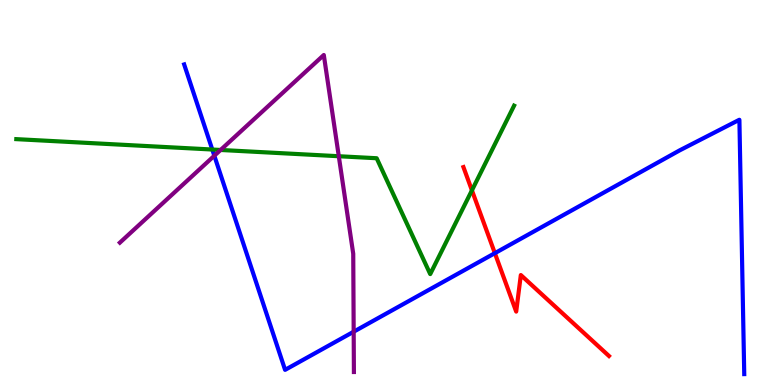[{'lines': ['blue', 'red'], 'intersections': [{'x': 6.39, 'y': 3.42}]}, {'lines': ['green', 'red'], 'intersections': [{'x': 6.09, 'y': 5.06}]}, {'lines': ['purple', 'red'], 'intersections': []}, {'lines': ['blue', 'green'], 'intersections': [{'x': 2.74, 'y': 6.12}]}, {'lines': ['blue', 'purple'], 'intersections': [{'x': 2.77, 'y': 5.96}, {'x': 4.56, 'y': 1.38}]}, {'lines': ['green', 'purple'], 'intersections': [{'x': 2.85, 'y': 6.1}, {'x': 4.37, 'y': 5.94}]}]